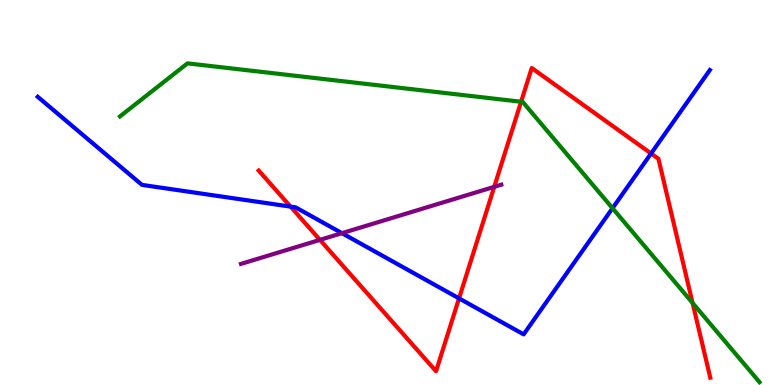[{'lines': ['blue', 'red'], 'intersections': [{'x': 3.75, 'y': 4.63}, {'x': 5.92, 'y': 2.25}, {'x': 8.4, 'y': 6.01}]}, {'lines': ['green', 'red'], 'intersections': [{'x': 6.72, 'y': 7.36}, {'x': 8.94, 'y': 2.13}]}, {'lines': ['purple', 'red'], 'intersections': [{'x': 4.13, 'y': 3.77}, {'x': 6.38, 'y': 5.15}]}, {'lines': ['blue', 'green'], 'intersections': [{'x': 7.9, 'y': 4.59}]}, {'lines': ['blue', 'purple'], 'intersections': [{'x': 4.41, 'y': 3.94}]}, {'lines': ['green', 'purple'], 'intersections': []}]